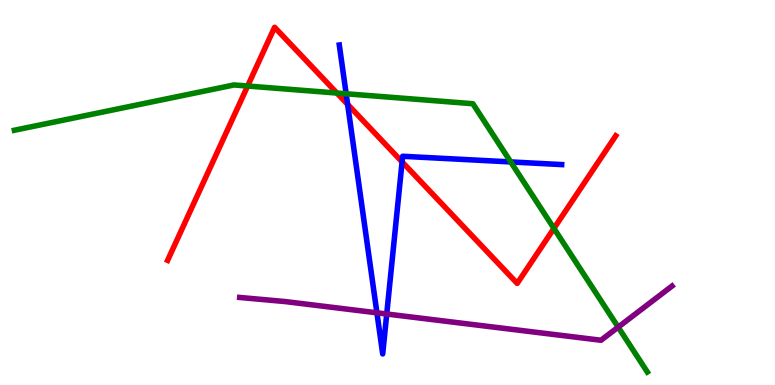[{'lines': ['blue', 'red'], 'intersections': [{'x': 4.49, 'y': 7.29}, {'x': 5.19, 'y': 5.8}]}, {'lines': ['green', 'red'], 'intersections': [{'x': 3.2, 'y': 7.77}, {'x': 4.35, 'y': 7.58}, {'x': 7.15, 'y': 4.07}]}, {'lines': ['purple', 'red'], 'intersections': []}, {'lines': ['blue', 'green'], 'intersections': [{'x': 4.47, 'y': 7.56}, {'x': 6.59, 'y': 5.79}]}, {'lines': ['blue', 'purple'], 'intersections': [{'x': 4.86, 'y': 1.88}, {'x': 4.99, 'y': 1.84}]}, {'lines': ['green', 'purple'], 'intersections': [{'x': 7.98, 'y': 1.5}]}]